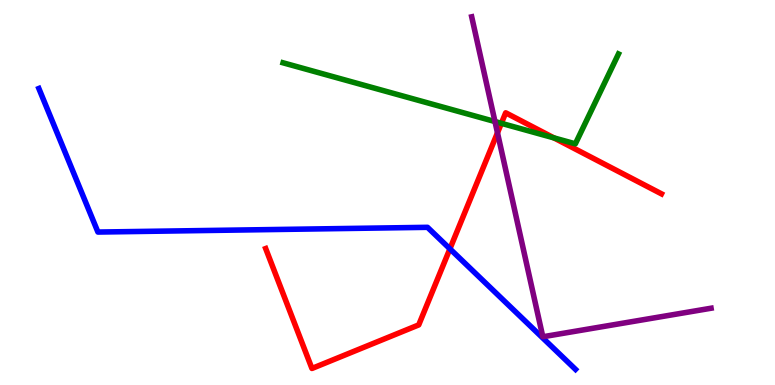[{'lines': ['blue', 'red'], 'intersections': [{'x': 5.81, 'y': 3.54}]}, {'lines': ['green', 'red'], 'intersections': [{'x': 6.47, 'y': 6.8}, {'x': 7.15, 'y': 6.42}]}, {'lines': ['purple', 'red'], 'intersections': [{'x': 6.42, 'y': 6.55}]}, {'lines': ['blue', 'green'], 'intersections': []}, {'lines': ['blue', 'purple'], 'intersections': []}, {'lines': ['green', 'purple'], 'intersections': [{'x': 6.39, 'y': 6.84}]}]